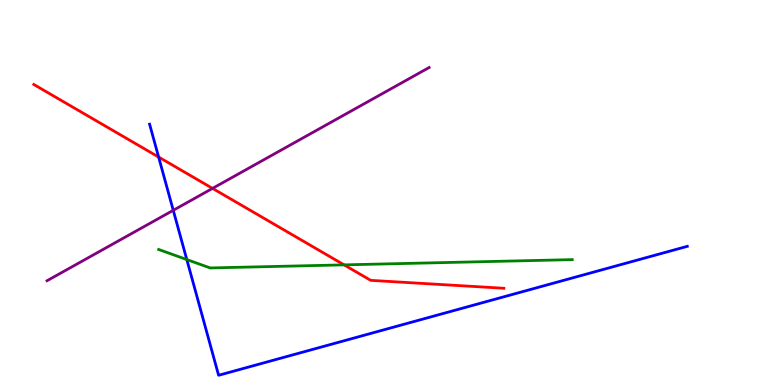[{'lines': ['blue', 'red'], 'intersections': [{'x': 2.05, 'y': 5.92}]}, {'lines': ['green', 'red'], 'intersections': [{'x': 4.44, 'y': 3.12}]}, {'lines': ['purple', 'red'], 'intersections': [{'x': 2.74, 'y': 5.11}]}, {'lines': ['blue', 'green'], 'intersections': [{'x': 2.41, 'y': 3.26}]}, {'lines': ['blue', 'purple'], 'intersections': [{'x': 2.24, 'y': 4.54}]}, {'lines': ['green', 'purple'], 'intersections': []}]